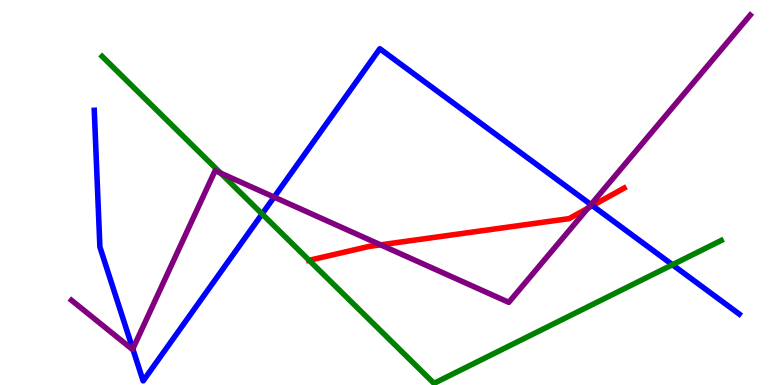[{'lines': ['blue', 'red'], 'intersections': [{'x': 7.64, 'y': 4.66}]}, {'lines': ['green', 'red'], 'intersections': [{'x': 3.99, 'y': 3.24}]}, {'lines': ['purple', 'red'], 'intersections': [{'x': 4.91, 'y': 3.64}, {'x': 7.59, 'y': 4.59}]}, {'lines': ['blue', 'green'], 'intersections': [{'x': 3.38, 'y': 4.44}, {'x': 8.68, 'y': 3.12}]}, {'lines': ['blue', 'purple'], 'intersections': [{'x': 1.71, 'y': 0.938}, {'x': 3.54, 'y': 4.88}, {'x': 7.62, 'y': 4.69}]}, {'lines': ['green', 'purple'], 'intersections': [{'x': 2.85, 'y': 5.5}]}]